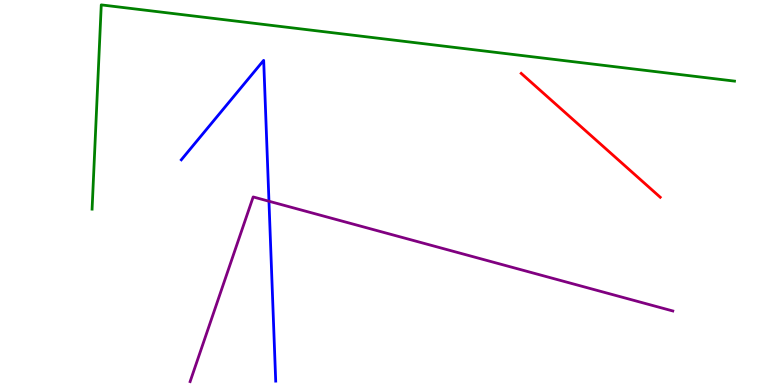[{'lines': ['blue', 'red'], 'intersections': []}, {'lines': ['green', 'red'], 'intersections': []}, {'lines': ['purple', 'red'], 'intersections': []}, {'lines': ['blue', 'green'], 'intersections': []}, {'lines': ['blue', 'purple'], 'intersections': [{'x': 3.47, 'y': 4.77}]}, {'lines': ['green', 'purple'], 'intersections': []}]